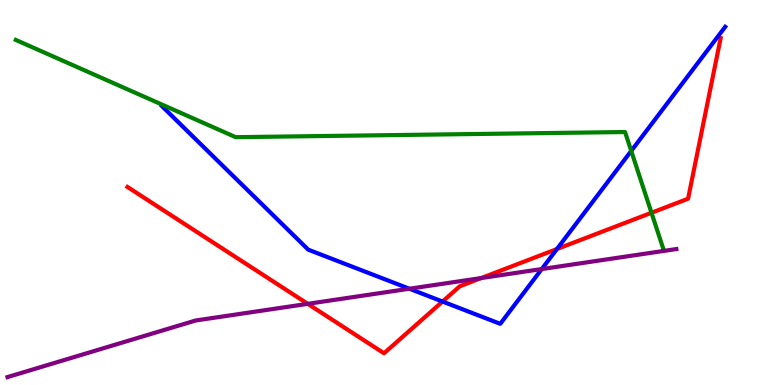[{'lines': ['blue', 'red'], 'intersections': [{'x': 5.71, 'y': 2.17}, {'x': 7.19, 'y': 3.53}]}, {'lines': ['green', 'red'], 'intersections': [{'x': 8.41, 'y': 4.47}]}, {'lines': ['purple', 'red'], 'intersections': [{'x': 3.97, 'y': 2.11}, {'x': 6.21, 'y': 2.78}]}, {'lines': ['blue', 'green'], 'intersections': [{'x': 8.14, 'y': 6.08}]}, {'lines': ['blue', 'purple'], 'intersections': [{'x': 5.28, 'y': 2.5}, {'x': 6.99, 'y': 3.01}]}, {'lines': ['green', 'purple'], 'intersections': []}]